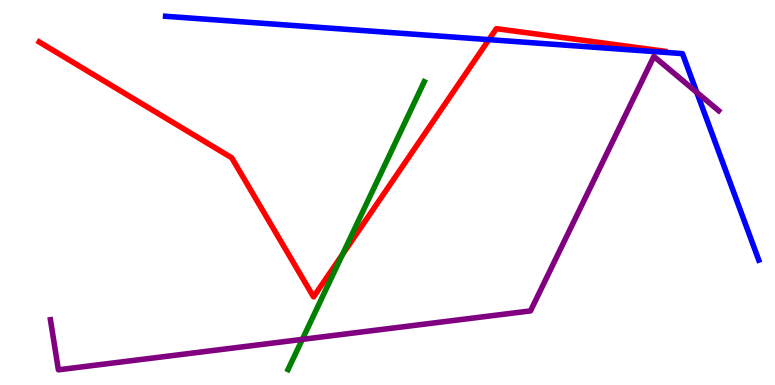[{'lines': ['blue', 'red'], 'intersections': [{'x': 6.31, 'y': 8.97}]}, {'lines': ['green', 'red'], 'intersections': [{'x': 4.42, 'y': 3.4}]}, {'lines': ['purple', 'red'], 'intersections': []}, {'lines': ['blue', 'green'], 'intersections': []}, {'lines': ['blue', 'purple'], 'intersections': [{'x': 8.99, 'y': 7.6}]}, {'lines': ['green', 'purple'], 'intersections': [{'x': 3.9, 'y': 1.18}]}]